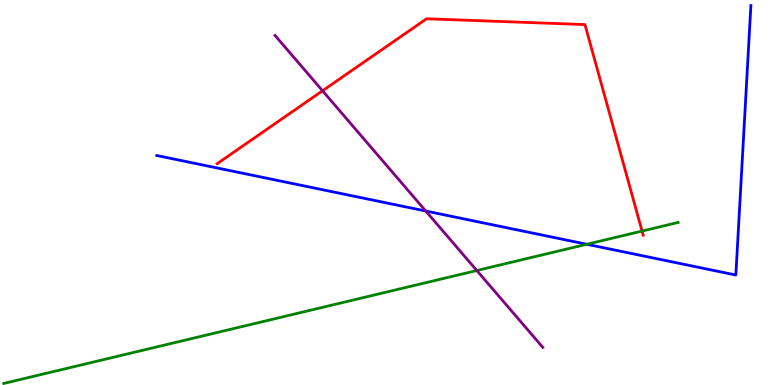[{'lines': ['blue', 'red'], 'intersections': []}, {'lines': ['green', 'red'], 'intersections': [{'x': 8.28, 'y': 4.0}]}, {'lines': ['purple', 'red'], 'intersections': [{'x': 4.16, 'y': 7.64}]}, {'lines': ['blue', 'green'], 'intersections': [{'x': 7.57, 'y': 3.66}]}, {'lines': ['blue', 'purple'], 'intersections': [{'x': 5.49, 'y': 4.52}]}, {'lines': ['green', 'purple'], 'intersections': [{'x': 6.15, 'y': 2.97}]}]